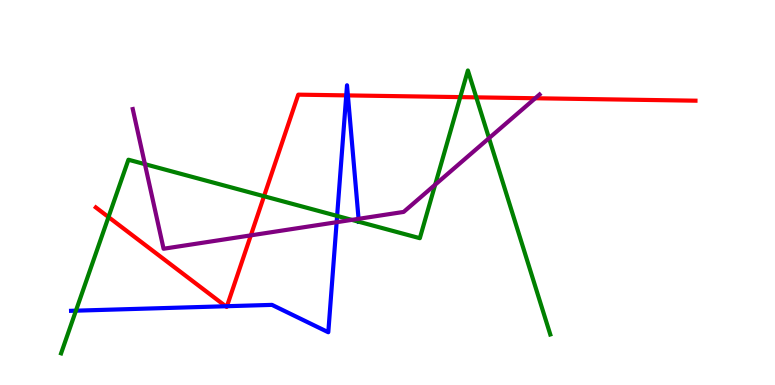[{'lines': ['blue', 'red'], 'intersections': [{'x': 2.91, 'y': 2.05}, {'x': 2.93, 'y': 2.05}, {'x': 4.47, 'y': 7.52}, {'x': 4.49, 'y': 7.52}]}, {'lines': ['green', 'red'], 'intersections': [{'x': 1.4, 'y': 4.36}, {'x': 3.41, 'y': 4.9}, {'x': 5.94, 'y': 7.48}, {'x': 6.15, 'y': 7.47}]}, {'lines': ['purple', 'red'], 'intersections': [{'x': 3.24, 'y': 3.89}, {'x': 6.91, 'y': 7.45}]}, {'lines': ['blue', 'green'], 'intersections': [{'x': 0.98, 'y': 1.93}, {'x': 4.35, 'y': 4.39}, {'x': 4.63, 'y': 4.24}]}, {'lines': ['blue', 'purple'], 'intersections': [{'x': 4.34, 'y': 4.23}, {'x': 4.63, 'y': 4.32}]}, {'lines': ['green', 'purple'], 'intersections': [{'x': 1.87, 'y': 5.74}, {'x': 4.54, 'y': 4.29}, {'x': 5.62, 'y': 5.2}, {'x': 6.31, 'y': 6.41}]}]